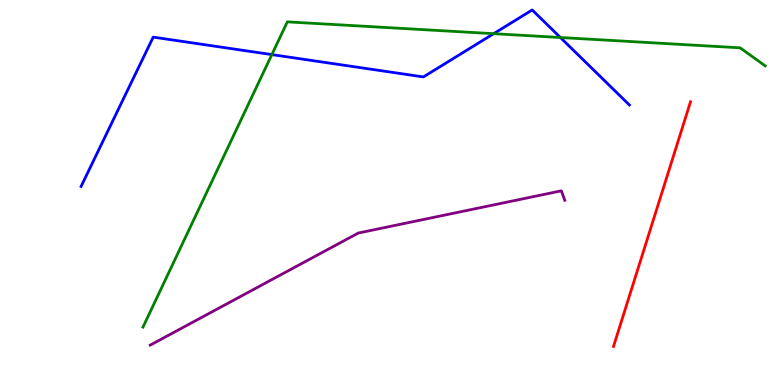[{'lines': ['blue', 'red'], 'intersections': []}, {'lines': ['green', 'red'], 'intersections': []}, {'lines': ['purple', 'red'], 'intersections': []}, {'lines': ['blue', 'green'], 'intersections': [{'x': 3.51, 'y': 8.58}, {'x': 6.37, 'y': 9.13}, {'x': 7.23, 'y': 9.03}]}, {'lines': ['blue', 'purple'], 'intersections': []}, {'lines': ['green', 'purple'], 'intersections': []}]